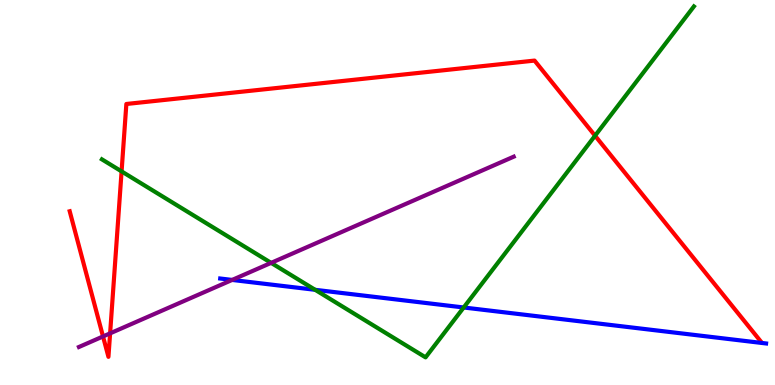[{'lines': ['blue', 'red'], 'intersections': []}, {'lines': ['green', 'red'], 'intersections': [{'x': 1.57, 'y': 5.55}, {'x': 7.68, 'y': 6.47}]}, {'lines': ['purple', 'red'], 'intersections': [{'x': 1.33, 'y': 1.26}, {'x': 1.42, 'y': 1.34}]}, {'lines': ['blue', 'green'], 'intersections': [{'x': 4.07, 'y': 2.47}, {'x': 5.98, 'y': 2.01}]}, {'lines': ['blue', 'purple'], 'intersections': [{'x': 3.0, 'y': 2.73}]}, {'lines': ['green', 'purple'], 'intersections': [{'x': 3.5, 'y': 3.17}]}]